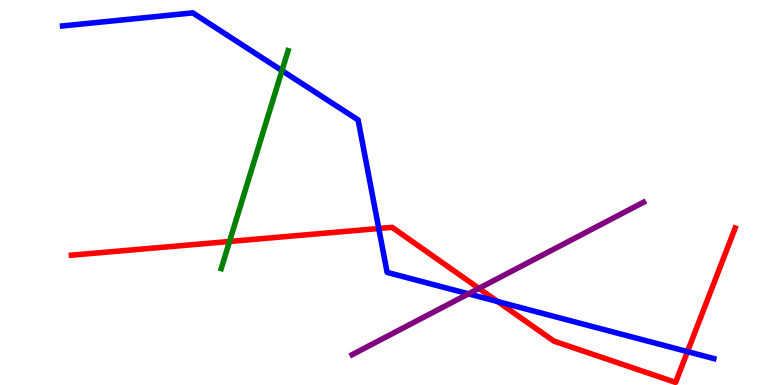[{'lines': ['blue', 'red'], 'intersections': [{'x': 4.89, 'y': 4.06}, {'x': 6.42, 'y': 2.17}, {'x': 8.87, 'y': 0.867}]}, {'lines': ['green', 'red'], 'intersections': [{'x': 2.96, 'y': 3.73}]}, {'lines': ['purple', 'red'], 'intersections': [{'x': 6.18, 'y': 2.51}]}, {'lines': ['blue', 'green'], 'intersections': [{'x': 3.64, 'y': 8.17}]}, {'lines': ['blue', 'purple'], 'intersections': [{'x': 6.04, 'y': 2.37}]}, {'lines': ['green', 'purple'], 'intersections': []}]